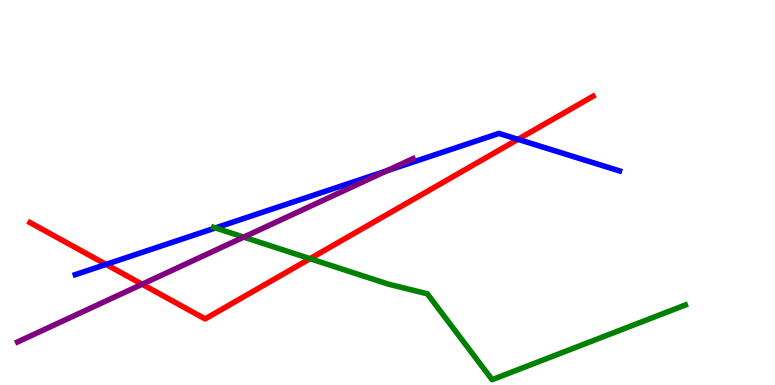[{'lines': ['blue', 'red'], 'intersections': [{'x': 1.37, 'y': 3.13}, {'x': 6.68, 'y': 6.38}]}, {'lines': ['green', 'red'], 'intersections': [{'x': 4.0, 'y': 3.28}]}, {'lines': ['purple', 'red'], 'intersections': [{'x': 1.83, 'y': 2.62}]}, {'lines': ['blue', 'green'], 'intersections': [{'x': 2.78, 'y': 4.08}]}, {'lines': ['blue', 'purple'], 'intersections': [{'x': 4.99, 'y': 5.56}]}, {'lines': ['green', 'purple'], 'intersections': [{'x': 3.14, 'y': 3.84}]}]